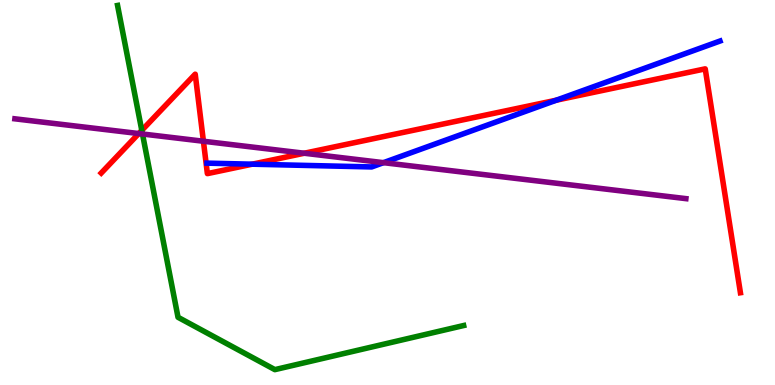[{'lines': ['blue', 'red'], 'intersections': [{'x': 3.25, 'y': 5.74}, {'x': 7.18, 'y': 7.4}]}, {'lines': ['green', 'red'], 'intersections': [{'x': 1.83, 'y': 6.61}]}, {'lines': ['purple', 'red'], 'intersections': [{'x': 1.79, 'y': 6.53}, {'x': 2.62, 'y': 6.33}, {'x': 3.93, 'y': 6.02}]}, {'lines': ['blue', 'green'], 'intersections': []}, {'lines': ['blue', 'purple'], 'intersections': [{'x': 4.95, 'y': 5.78}]}, {'lines': ['green', 'purple'], 'intersections': [{'x': 1.84, 'y': 6.52}]}]